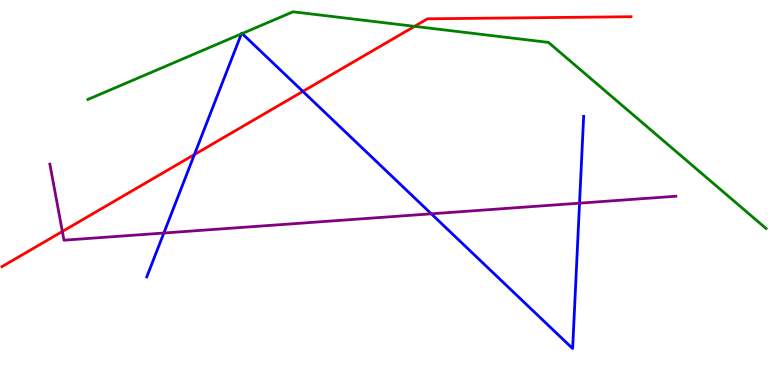[{'lines': ['blue', 'red'], 'intersections': [{'x': 2.51, 'y': 5.99}, {'x': 3.91, 'y': 7.63}]}, {'lines': ['green', 'red'], 'intersections': [{'x': 5.35, 'y': 9.32}]}, {'lines': ['purple', 'red'], 'intersections': [{'x': 0.805, 'y': 3.99}]}, {'lines': ['blue', 'green'], 'intersections': [{'x': 3.11, 'y': 9.12}, {'x': 3.12, 'y': 9.13}]}, {'lines': ['blue', 'purple'], 'intersections': [{'x': 2.11, 'y': 3.95}, {'x': 5.56, 'y': 4.45}, {'x': 7.48, 'y': 4.72}]}, {'lines': ['green', 'purple'], 'intersections': []}]